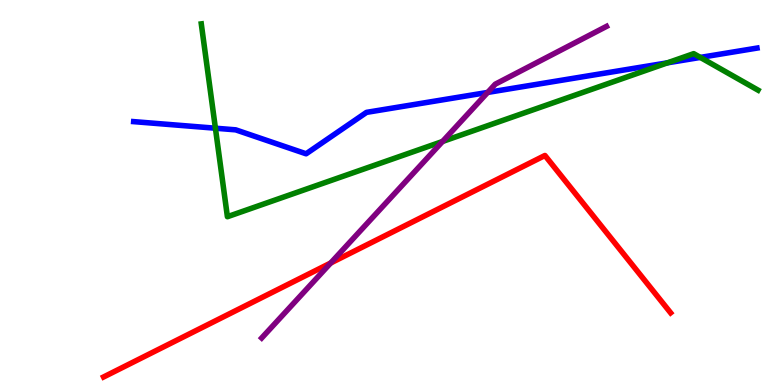[{'lines': ['blue', 'red'], 'intersections': []}, {'lines': ['green', 'red'], 'intersections': []}, {'lines': ['purple', 'red'], 'intersections': [{'x': 4.27, 'y': 3.17}]}, {'lines': ['blue', 'green'], 'intersections': [{'x': 2.78, 'y': 6.67}, {'x': 8.61, 'y': 8.37}, {'x': 9.04, 'y': 8.51}]}, {'lines': ['blue', 'purple'], 'intersections': [{'x': 6.29, 'y': 7.6}]}, {'lines': ['green', 'purple'], 'intersections': [{'x': 5.71, 'y': 6.33}]}]